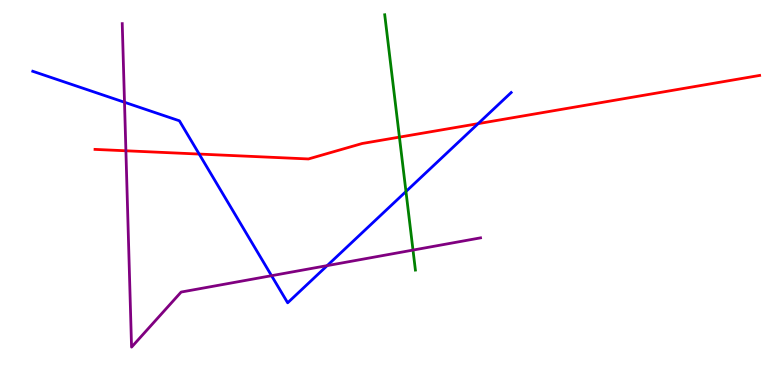[{'lines': ['blue', 'red'], 'intersections': [{'x': 2.57, 'y': 6.0}, {'x': 6.17, 'y': 6.79}]}, {'lines': ['green', 'red'], 'intersections': [{'x': 5.15, 'y': 6.44}]}, {'lines': ['purple', 'red'], 'intersections': [{'x': 1.62, 'y': 6.08}]}, {'lines': ['blue', 'green'], 'intersections': [{'x': 5.24, 'y': 5.03}]}, {'lines': ['blue', 'purple'], 'intersections': [{'x': 1.61, 'y': 7.34}, {'x': 3.5, 'y': 2.84}, {'x': 4.22, 'y': 3.1}]}, {'lines': ['green', 'purple'], 'intersections': [{'x': 5.33, 'y': 3.5}]}]